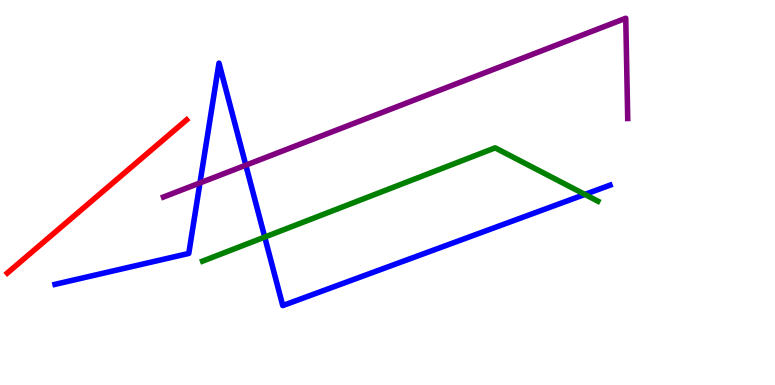[{'lines': ['blue', 'red'], 'intersections': []}, {'lines': ['green', 'red'], 'intersections': []}, {'lines': ['purple', 'red'], 'intersections': []}, {'lines': ['blue', 'green'], 'intersections': [{'x': 3.42, 'y': 3.84}, {'x': 7.55, 'y': 4.95}]}, {'lines': ['blue', 'purple'], 'intersections': [{'x': 2.58, 'y': 5.25}, {'x': 3.17, 'y': 5.71}]}, {'lines': ['green', 'purple'], 'intersections': []}]